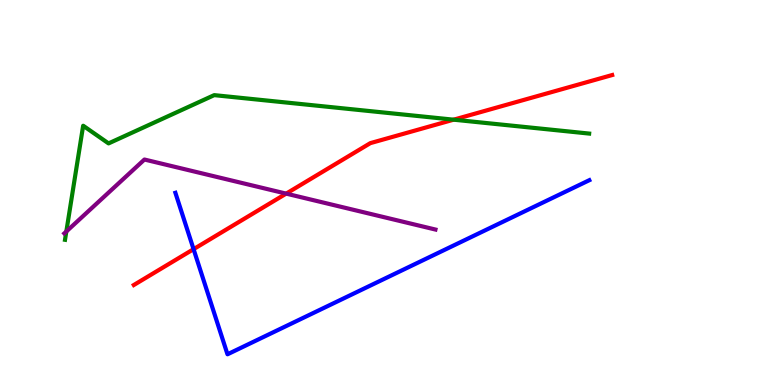[{'lines': ['blue', 'red'], 'intersections': [{'x': 2.5, 'y': 3.53}]}, {'lines': ['green', 'red'], 'intersections': [{'x': 5.85, 'y': 6.89}]}, {'lines': ['purple', 'red'], 'intersections': [{'x': 3.69, 'y': 4.97}]}, {'lines': ['blue', 'green'], 'intersections': []}, {'lines': ['blue', 'purple'], 'intersections': []}, {'lines': ['green', 'purple'], 'intersections': [{'x': 0.856, 'y': 3.99}]}]